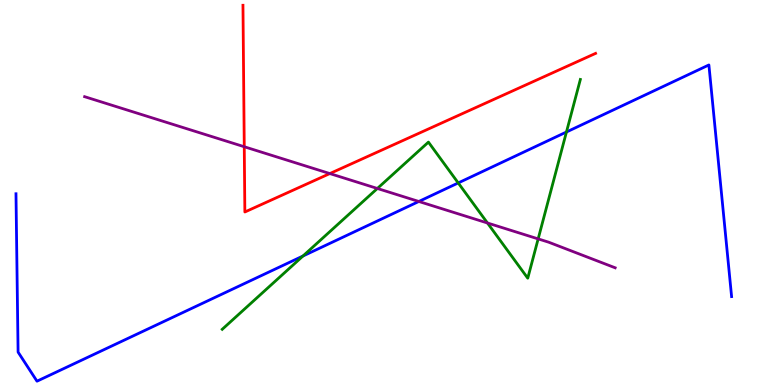[{'lines': ['blue', 'red'], 'intersections': []}, {'lines': ['green', 'red'], 'intersections': []}, {'lines': ['purple', 'red'], 'intersections': [{'x': 3.15, 'y': 6.19}, {'x': 4.26, 'y': 5.49}]}, {'lines': ['blue', 'green'], 'intersections': [{'x': 3.91, 'y': 3.35}, {'x': 5.91, 'y': 5.25}, {'x': 7.31, 'y': 6.57}]}, {'lines': ['blue', 'purple'], 'intersections': [{'x': 5.4, 'y': 4.77}]}, {'lines': ['green', 'purple'], 'intersections': [{'x': 4.87, 'y': 5.1}, {'x': 6.29, 'y': 4.21}, {'x': 6.94, 'y': 3.8}]}]